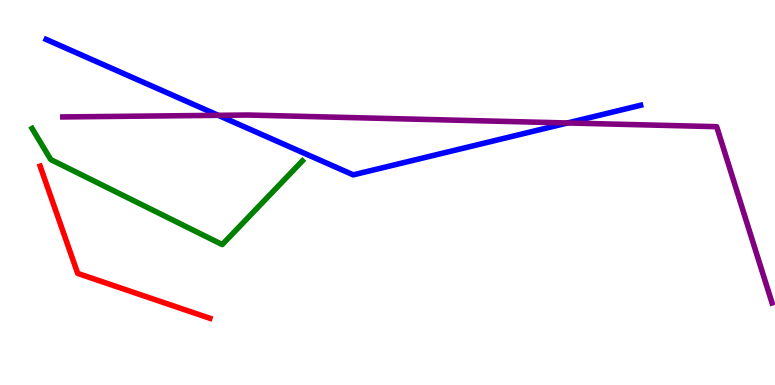[{'lines': ['blue', 'red'], 'intersections': []}, {'lines': ['green', 'red'], 'intersections': []}, {'lines': ['purple', 'red'], 'intersections': []}, {'lines': ['blue', 'green'], 'intersections': []}, {'lines': ['blue', 'purple'], 'intersections': [{'x': 2.82, 'y': 7.0}, {'x': 7.32, 'y': 6.81}]}, {'lines': ['green', 'purple'], 'intersections': []}]